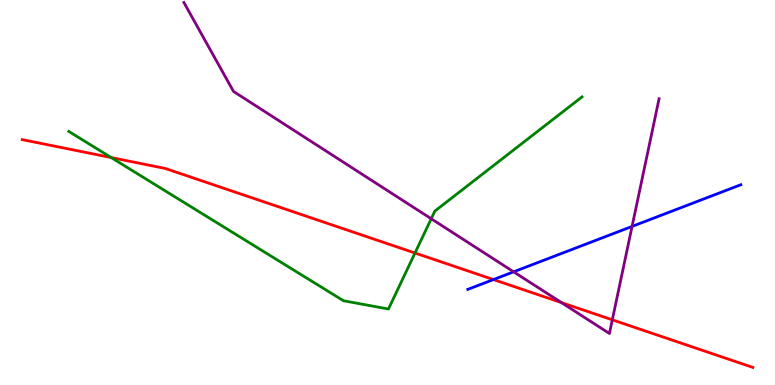[{'lines': ['blue', 'red'], 'intersections': [{'x': 6.37, 'y': 2.74}]}, {'lines': ['green', 'red'], 'intersections': [{'x': 1.43, 'y': 5.91}, {'x': 5.35, 'y': 3.43}]}, {'lines': ['purple', 'red'], 'intersections': [{'x': 7.24, 'y': 2.14}, {'x': 7.9, 'y': 1.69}]}, {'lines': ['blue', 'green'], 'intersections': []}, {'lines': ['blue', 'purple'], 'intersections': [{'x': 6.63, 'y': 2.94}, {'x': 8.16, 'y': 4.12}]}, {'lines': ['green', 'purple'], 'intersections': [{'x': 5.56, 'y': 4.32}]}]